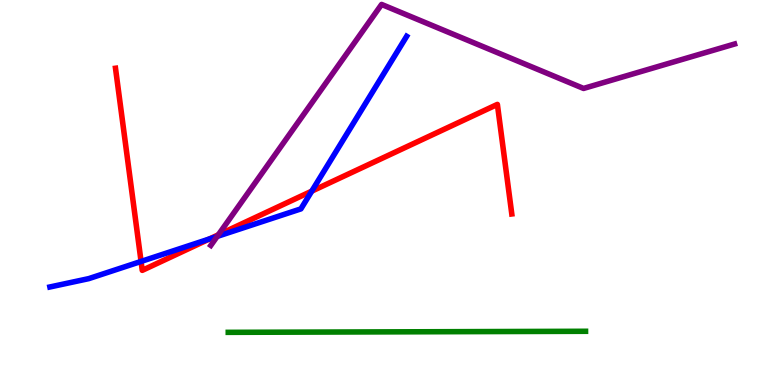[{'lines': ['blue', 'red'], 'intersections': [{'x': 1.82, 'y': 3.21}, {'x': 2.7, 'y': 3.79}, {'x': 4.02, 'y': 5.04}]}, {'lines': ['green', 'red'], 'intersections': []}, {'lines': ['purple', 'red'], 'intersections': [{'x': 2.82, 'y': 3.9}]}, {'lines': ['blue', 'green'], 'intersections': []}, {'lines': ['blue', 'purple'], 'intersections': [{'x': 2.8, 'y': 3.86}]}, {'lines': ['green', 'purple'], 'intersections': []}]